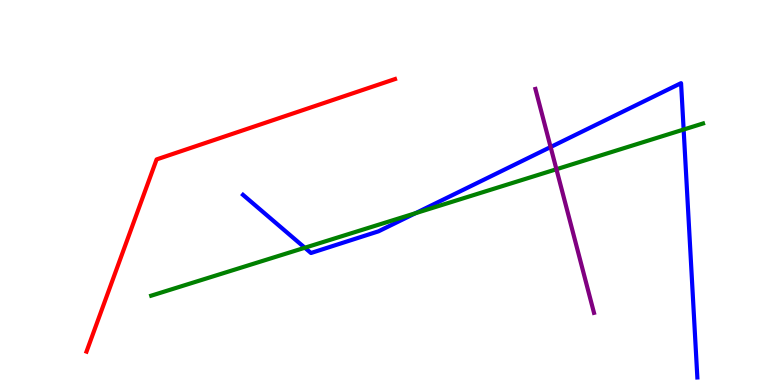[{'lines': ['blue', 'red'], 'intersections': []}, {'lines': ['green', 'red'], 'intersections': []}, {'lines': ['purple', 'red'], 'intersections': []}, {'lines': ['blue', 'green'], 'intersections': [{'x': 3.93, 'y': 3.57}, {'x': 5.36, 'y': 4.46}, {'x': 8.82, 'y': 6.64}]}, {'lines': ['blue', 'purple'], 'intersections': [{'x': 7.1, 'y': 6.18}]}, {'lines': ['green', 'purple'], 'intersections': [{'x': 7.18, 'y': 5.6}]}]